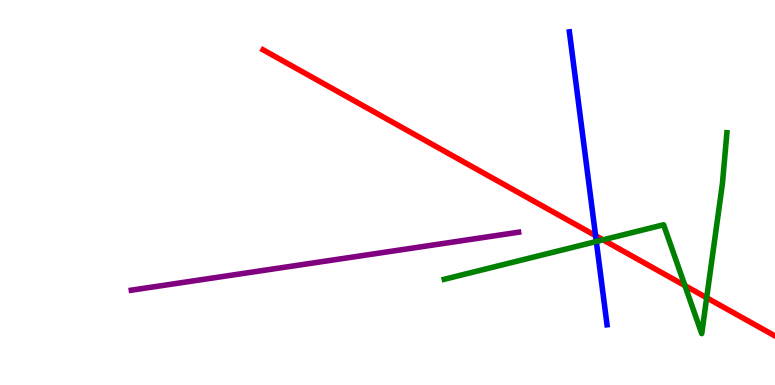[{'lines': ['blue', 'red'], 'intersections': [{'x': 7.68, 'y': 3.88}]}, {'lines': ['green', 'red'], 'intersections': [{'x': 7.78, 'y': 3.77}, {'x': 8.84, 'y': 2.58}, {'x': 9.12, 'y': 2.27}]}, {'lines': ['purple', 'red'], 'intersections': []}, {'lines': ['blue', 'green'], 'intersections': [{'x': 7.69, 'y': 3.73}]}, {'lines': ['blue', 'purple'], 'intersections': []}, {'lines': ['green', 'purple'], 'intersections': []}]